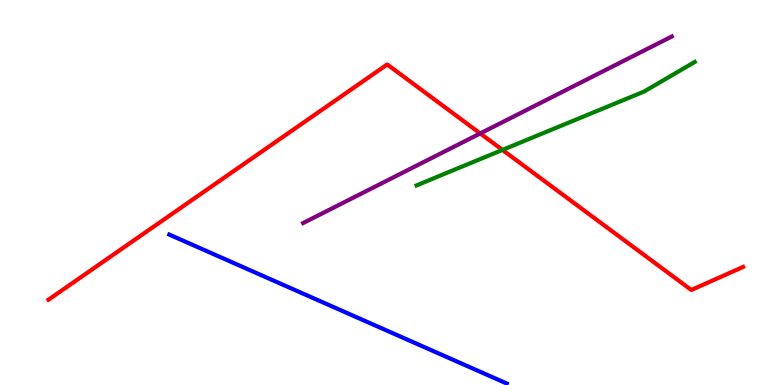[{'lines': ['blue', 'red'], 'intersections': []}, {'lines': ['green', 'red'], 'intersections': [{'x': 6.48, 'y': 6.11}]}, {'lines': ['purple', 'red'], 'intersections': [{'x': 6.2, 'y': 6.53}]}, {'lines': ['blue', 'green'], 'intersections': []}, {'lines': ['blue', 'purple'], 'intersections': []}, {'lines': ['green', 'purple'], 'intersections': []}]